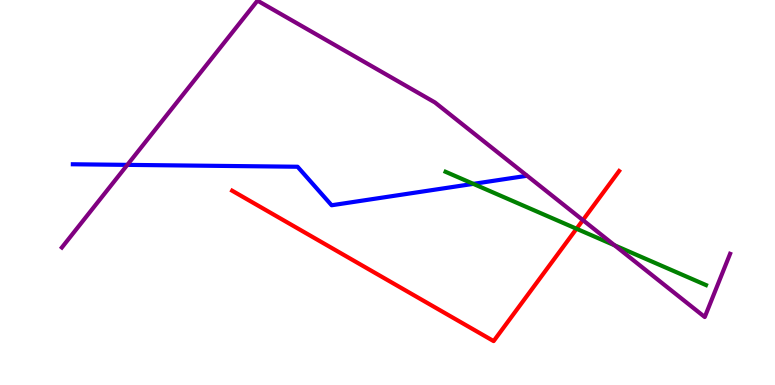[{'lines': ['blue', 'red'], 'intersections': []}, {'lines': ['green', 'red'], 'intersections': [{'x': 7.44, 'y': 4.06}]}, {'lines': ['purple', 'red'], 'intersections': [{'x': 7.52, 'y': 4.28}]}, {'lines': ['blue', 'green'], 'intersections': [{'x': 6.11, 'y': 5.22}]}, {'lines': ['blue', 'purple'], 'intersections': [{'x': 1.64, 'y': 5.72}]}, {'lines': ['green', 'purple'], 'intersections': [{'x': 7.93, 'y': 3.63}]}]